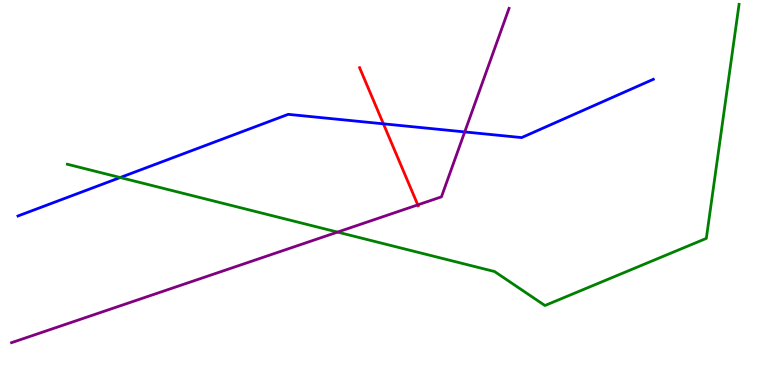[{'lines': ['blue', 'red'], 'intersections': [{'x': 4.95, 'y': 6.78}]}, {'lines': ['green', 'red'], 'intersections': []}, {'lines': ['purple', 'red'], 'intersections': [{'x': 5.39, 'y': 4.68}]}, {'lines': ['blue', 'green'], 'intersections': [{'x': 1.55, 'y': 5.39}]}, {'lines': ['blue', 'purple'], 'intersections': [{'x': 6.0, 'y': 6.57}]}, {'lines': ['green', 'purple'], 'intersections': [{'x': 4.36, 'y': 3.97}]}]